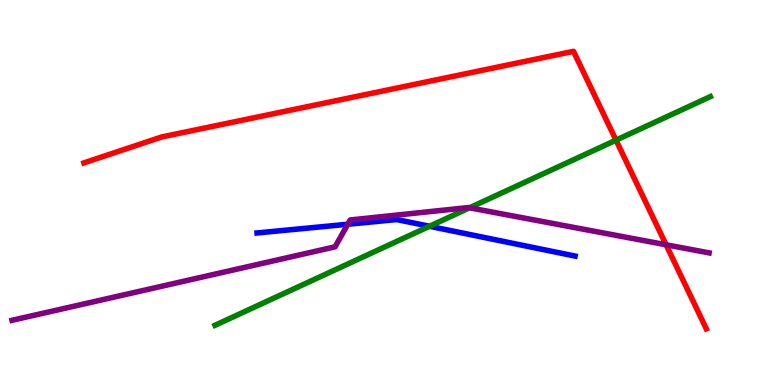[{'lines': ['blue', 'red'], 'intersections': []}, {'lines': ['green', 'red'], 'intersections': [{'x': 7.95, 'y': 6.36}]}, {'lines': ['purple', 'red'], 'intersections': [{'x': 8.59, 'y': 3.64}]}, {'lines': ['blue', 'green'], 'intersections': [{'x': 5.54, 'y': 4.12}]}, {'lines': ['blue', 'purple'], 'intersections': [{'x': 4.49, 'y': 4.18}]}, {'lines': ['green', 'purple'], 'intersections': [{'x': 6.06, 'y': 4.6}]}]